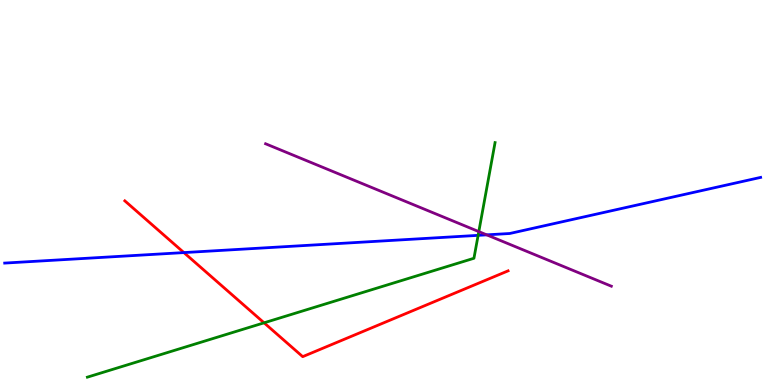[{'lines': ['blue', 'red'], 'intersections': [{'x': 2.37, 'y': 3.44}]}, {'lines': ['green', 'red'], 'intersections': [{'x': 3.41, 'y': 1.62}]}, {'lines': ['purple', 'red'], 'intersections': []}, {'lines': ['blue', 'green'], 'intersections': [{'x': 6.17, 'y': 3.89}]}, {'lines': ['blue', 'purple'], 'intersections': [{'x': 6.28, 'y': 3.9}]}, {'lines': ['green', 'purple'], 'intersections': [{'x': 6.18, 'y': 3.98}]}]